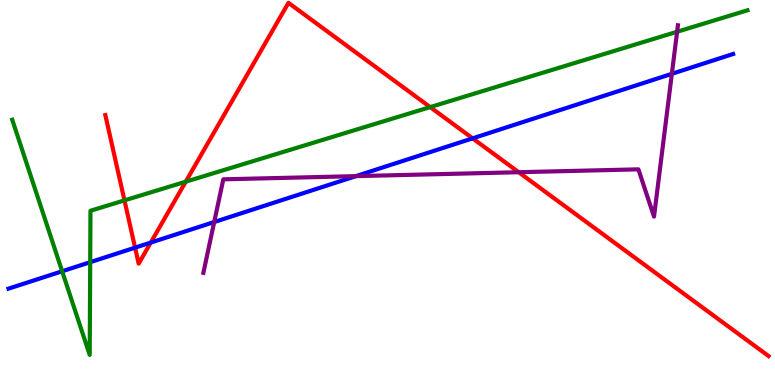[{'lines': ['blue', 'red'], 'intersections': [{'x': 1.74, 'y': 3.57}, {'x': 1.95, 'y': 3.7}, {'x': 6.1, 'y': 6.41}]}, {'lines': ['green', 'red'], 'intersections': [{'x': 1.61, 'y': 4.8}, {'x': 2.4, 'y': 5.28}, {'x': 5.55, 'y': 7.22}]}, {'lines': ['purple', 'red'], 'intersections': [{'x': 6.69, 'y': 5.53}]}, {'lines': ['blue', 'green'], 'intersections': [{'x': 0.802, 'y': 2.95}, {'x': 1.16, 'y': 3.19}]}, {'lines': ['blue', 'purple'], 'intersections': [{'x': 2.76, 'y': 4.23}, {'x': 4.59, 'y': 5.43}, {'x': 8.67, 'y': 8.08}]}, {'lines': ['green', 'purple'], 'intersections': [{'x': 8.74, 'y': 9.18}]}]